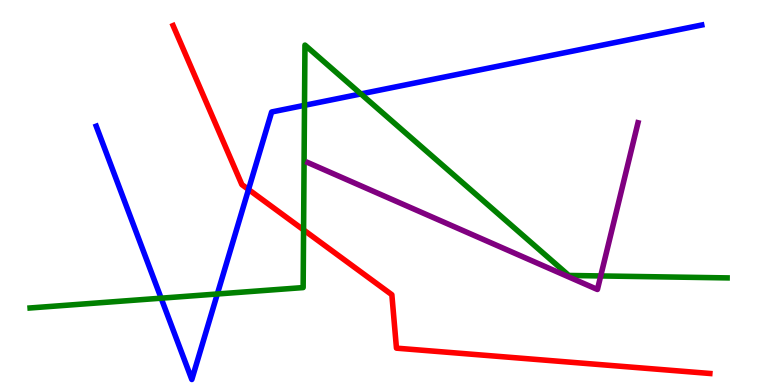[{'lines': ['blue', 'red'], 'intersections': [{'x': 3.21, 'y': 5.08}]}, {'lines': ['green', 'red'], 'intersections': [{'x': 3.92, 'y': 4.03}]}, {'lines': ['purple', 'red'], 'intersections': []}, {'lines': ['blue', 'green'], 'intersections': [{'x': 2.08, 'y': 2.25}, {'x': 2.8, 'y': 2.36}, {'x': 3.93, 'y': 7.26}, {'x': 4.66, 'y': 7.56}]}, {'lines': ['blue', 'purple'], 'intersections': []}, {'lines': ['green', 'purple'], 'intersections': [{'x': 7.75, 'y': 2.83}]}]